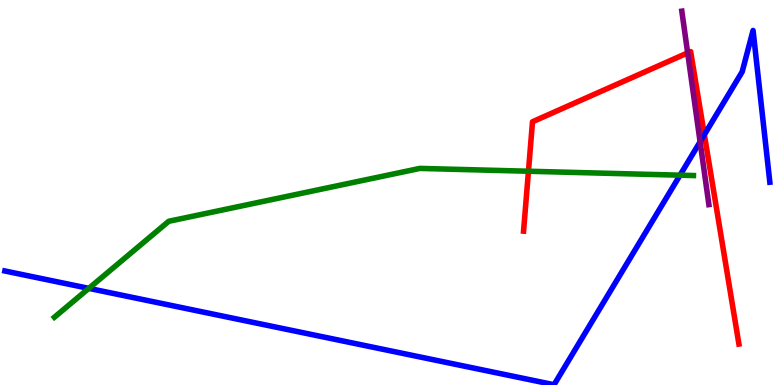[{'lines': ['blue', 'red'], 'intersections': [{'x': 9.09, 'y': 6.5}]}, {'lines': ['green', 'red'], 'intersections': [{'x': 6.82, 'y': 5.55}]}, {'lines': ['purple', 'red'], 'intersections': [{'x': 8.87, 'y': 8.63}]}, {'lines': ['blue', 'green'], 'intersections': [{'x': 1.15, 'y': 2.51}, {'x': 8.77, 'y': 5.45}]}, {'lines': ['blue', 'purple'], 'intersections': [{'x': 9.03, 'y': 6.32}]}, {'lines': ['green', 'purple'], 'intersections': []}]